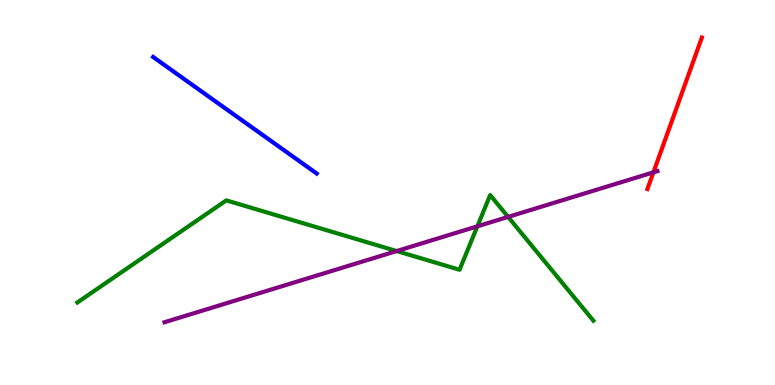[{'lines': ['blue', 'red'], 'intersections': []}, {'lines': ['green', 'red'], 'intersections': []}, {'lines': ['purple', 'red'], 'intersections': [{'x': 8.43, 'y': 5.52}]}, {'lines': ['blue', 'green'], 'intersections': []}, {'lines': ['blue', 'purple'], 'intersections': []}, {'lines': ['green', 'purple'], 'intersections': [{'x': 5.12, 'y': 3.48}, {'x': 6.16, 'y': 4.12}, {'x': 6.56, 'y': 4.37}]}]